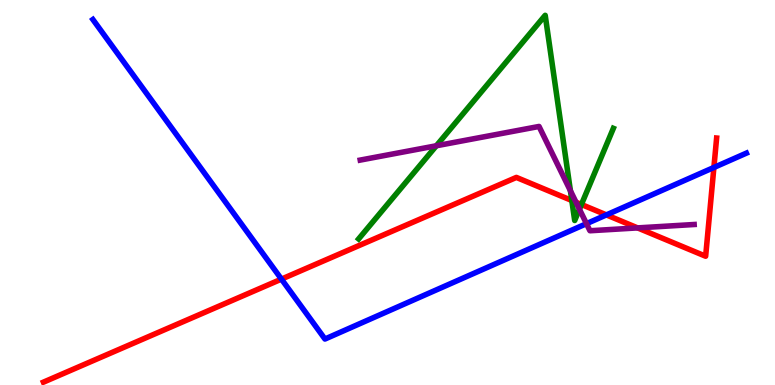[{'lines': ['blue', 'red'], 'intersections': [{'x': 3.63, 'y': 2.75}, {'x': 7.82, 'y': 4.42}, {'x': 9.21, 'y': 5.65}]}, {'lines': ['green', 'red'], 'intersections': [{'x': 7.38, 'y': 4.79}, {'x': 7.5, 'y': 4.69}]}, {'lines': ['purple', 'red'], 'intersections': [{'x': 7.43, 'y': 4.75}, {'x': 8.23, 'y': 4.08}]}, {'lines': ['blue', 'green'], 'intersections': []}, {'lines': ['blue', 'purple'], 'intersections': [{'x': 7.57, 'y': 4.19}]}, {'lines': ['green', 'purple'], 'intersections': [{'x': 5.63, 'y': 6.21}, {'x': 7.36, 'y': 5.05}, {'x': 7.48, 'y': 4.57}]}]